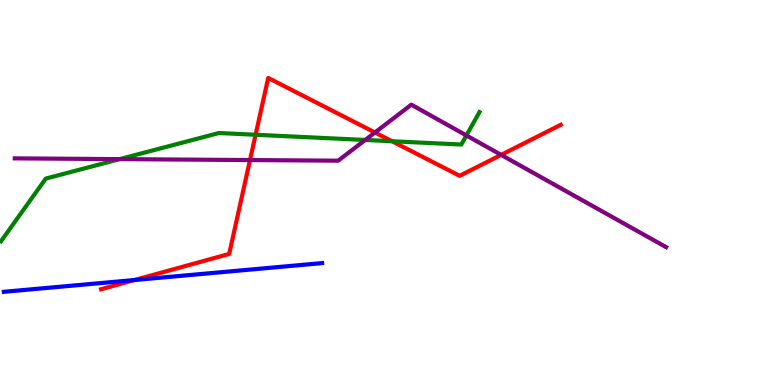[{'lines': ['blue', 'red'], 'intersections': [{'x': 1.74, 'y': 2.73}]}, {'lines': ['green', 'red'], 'intersections': [{'x': 3.3, 'y': 6.5}, {'x': 5.06, 'y': 6.33}]}, {'lines': ['purple', 'red'], 'intersections': [{'x': 3.23, 'y': 5.84}, {'x': 4.84, 'y': 6.56}, {'x': 6.47, 'y': 5.98}]}, {'lines': ['blue', 'green'], 'intersections': []}, {'lines': ['blue', 'purple'], 'intersections': []}, {'lines': ['green', 'purple'], 'intersections': [{'x': 1.54, 'y': 5.87}, {'x': 4.71, 'y': 6.36}, {'x': 6.02, 'y': 6.48}]}]